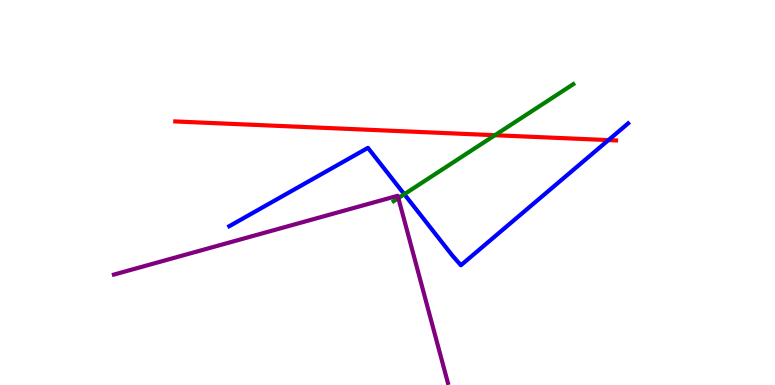[{'lines': ['blue', 'red'], 'intersections': [{'x': 7.85, 'y': 6.36}]}, {'lines': ['green', 'red'], 'intersections': [{'x': 6.39, 'y': 6.49}]}, {'lines': ['purple', 'red'], 'intersections': []}, {'lines': ['blue', 'green'], 'intersections': [{'x': 5.22, 'y': 4.96}]}, {'lines': ['blue', 'purple'], 'intersections': []}, {'lines': ['green', 'purple'], 'intersections': [{'x': 5.14, 'y': 4.85}]}]